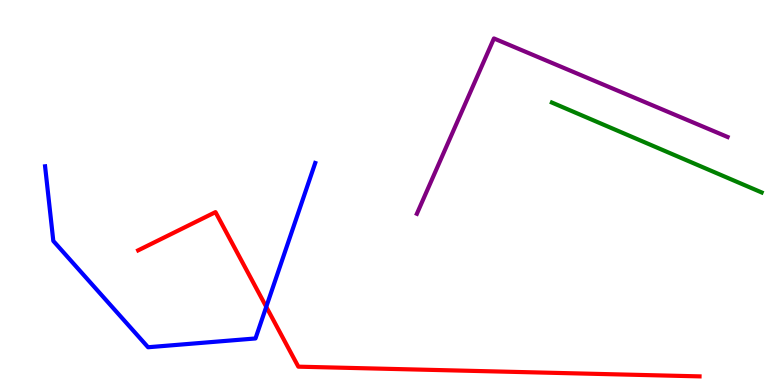[{'lines': ['blue', 'red'], 'intersections': [{'x': 3.44, 'y': 2.03}]}, {'lines': ['green', 'red'], 'intersections': []}, {'lines': ['purple', 'red'], 'intersections': []}, {'lines': ['blue', 'green'], 'intersections': []}, {'lines': ['blue', 'purple'], 'intersections': []}, {'lines': ['green', 'purple'], 'intersections': []}]